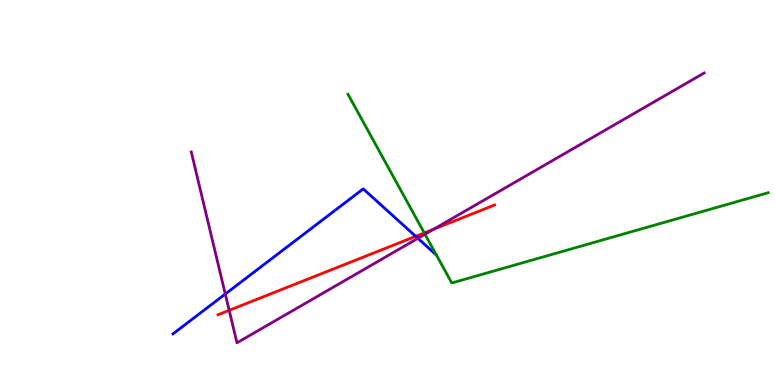[{'lines': ['blue', 'red'], 'intersections': [{'x': 5.36, 'y': 3.86}]}, {'lines': ['green', 'red'], 'intersections': [{'x': 5.47, 'y': 3.95}]}, {'lines': ['purple', 'red'], 'intersections': [{'x': 2.96, 'y': 1.94}, {'x': 5.6, 'y': 4.05}]}, {'lines': ['blue', 'green'], 'intersections': []}, {'lines': ['blue', 'purple'], 'intersections': [{'x': 2.91, 'y': 2.36}, {'x': 5.39, 'y': 3.81}]}, {'lines': ['green', 'purple'], 'intersections': [{'x': 5.48, 'y': 3.92}]}]